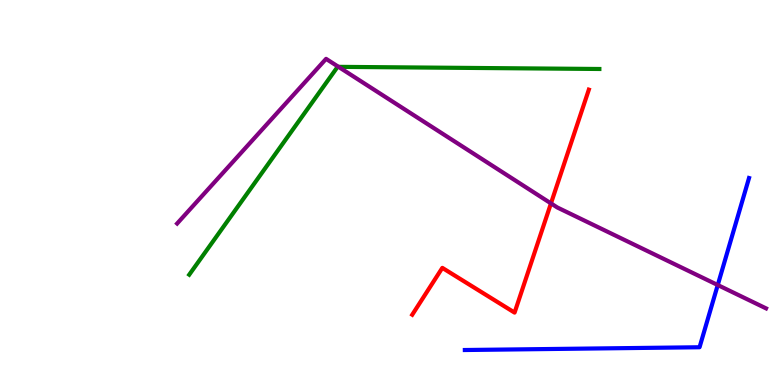[{'lines': ['blue', 'red'], 'intersections': []}, {'lines': ['green', 'red'], 'intersections': []}, {'lines': ['purple', 'red'], 'intersections': [{'x': 7.11, 'y': 4.72}]}, {'lines': ['blue', 'green'], 'intersections': []}, {'lines': ['blue', 'purple'], 'intersections': [{'x': 9.26, 'y': 2.6}]}, {'lines': ['green', 'purple'], 'intersections': [{'x': 4.37, 'y': 8.26}]}]